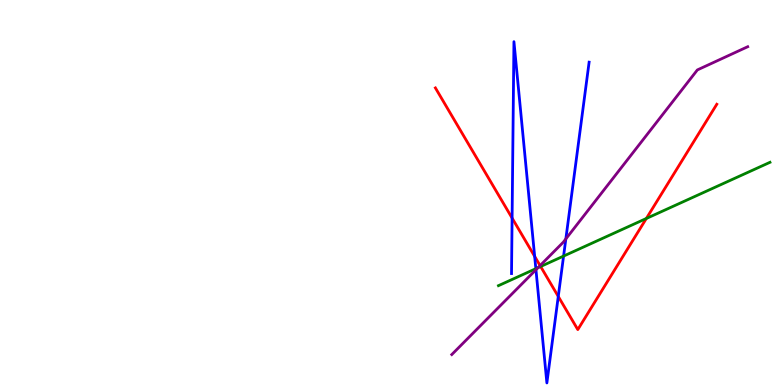[{'lines': ['blue', 'red'], 'intersections': [{'x': 6.61, 'y': 4.34}, {'x': 6.9, 'y': 3.34}, {'x': 7.2, 'y': 2.3}]}, {'lines': ['green', 'red'], 'intersections': [{'x': 6.98, 'y': 3.08}, {'x': 8.34, 'y': 4.33}]}, {'lines': ['purple', 'red'], 'intersections': [{'x': 6.97, 'y': 3.1}]}, {'lines': ['blue', 'green'], 'intersections': [{'x': 6.91, 'y': 3.02}, {'x': 7.27, 'y': 3.35}]}, {'lines': ['blue', 'purple'], 'intersections': [{'x': 6.92, 'y': 2.99}, {'x': 7.3, 'y': 3.79}]}, {'lines': ['green', 'purple'], 'intersections': [{'x': 6.94, 'y': 3.05}]}]